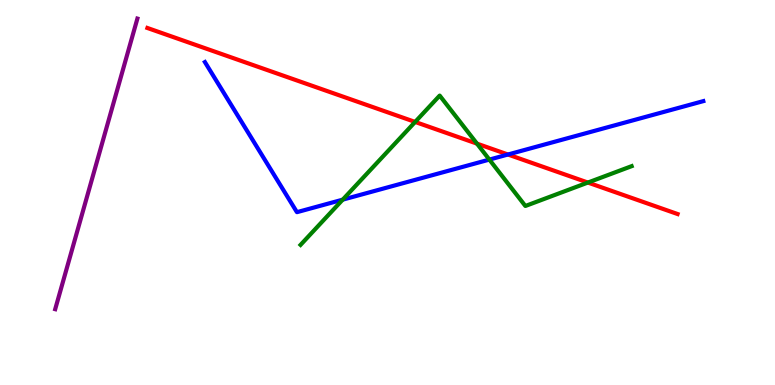[{'lines': ['blue', 'red'], 'intersections': [{'x': 6.55, 'y': 5.99}]}, {'lines': ['green', 'red'], 'intersections': [{'x': 5.36, 'y': 6.83}, {'x': 6.15, 'y': 6.27}, {'x': 7.59, 'y': 5.26}]}, {'lines': ['purple', 'red'], 'intersections': []}, {'lines': ['blue', 'green'], 'intersections': [{'x': 4.42, 'y': 4.81}, {'x': 6.31, 'y': 5.85}]}, {'lines': ['blue', 'purple'], 'intersections': []}, {'lines': ['green', 'purple'], 'intersections': []}]